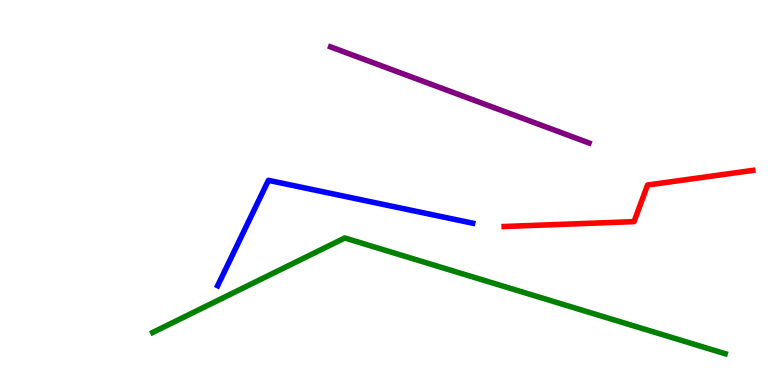[{'lines': ['blue', 'red'], 'intersections': []}, {'lines': ['green', 'red'], 'intersections': []}, {'lines': ['purple', 'red'], 'intersections': []}, {'lines': ['blue', 'green'], 'intersections': []}, {'lines': ['blue', 'purple'], 'intersections': []}, {'lines': ['green', 'purple'], 'intersections': []}]